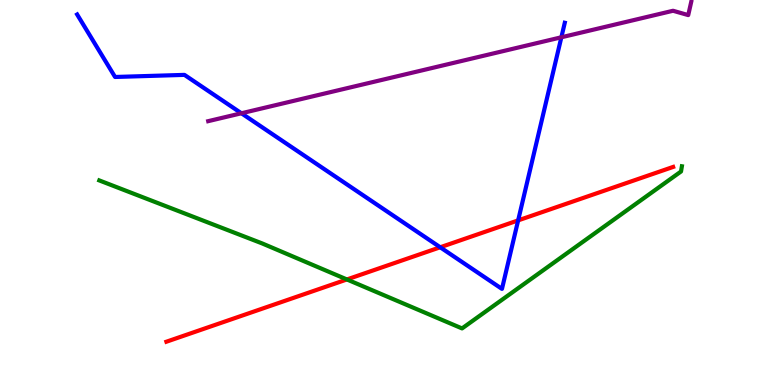[{'lines': ['blue', 'red'], 'intersections': [{'x': 5.68, 'y': 3.58}, {'x': 6.69, 'y': 4.28}]}, {'lines': ['green', 'red'], 'intersections': [{'x': 4.48, 'y': 2.74}]}, {'lines': ['purple', 'red'], 'intersections': []}, {'lines': ['blue', 'green'], 'intersections': []}, {'lines': ['blue', 'purple'], 'intersections': [{'x': 3.12, 'y': 7.06}, {'x': 7.24, 'y': 9.03}]}, {'lines': ['green', 'purple'], 'intersections': []}]